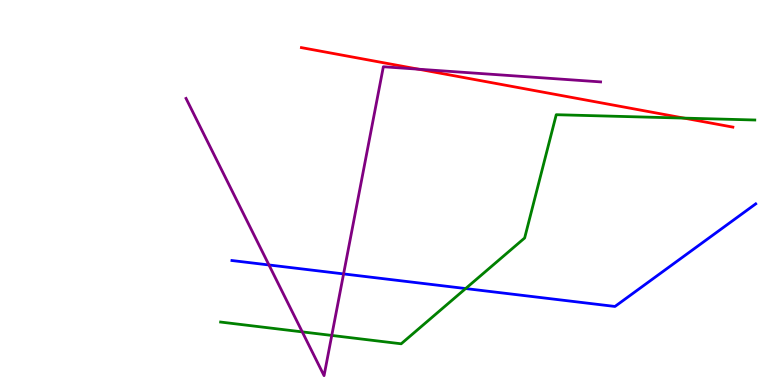[{'lines': ['blue', 'red'], 'intersections': []}, {'lines': ['green', 'red'], 'intersections': [{'x': 8.83, 'y': 6.93}]}, {'lines': ['purple', 'red'], 'intersections': [{'x': 5.4, 'y': 8.2}]}, {'lines': ['blue', 'green'], 'intersections': [{'x': 6.01, 'y': 2.51}]}, {'lines': ['blue', 'purple'], 'intersections': [{'x': 3.47, 'y': 3.12}, {'x': 4.43, 'y': 2.89}]}, {'lines': ['green', 'purple'], 'intersections': [{'x': 3.9, 'y': 1.38}, {'x': 4.28, 'y': 1.29}]}]